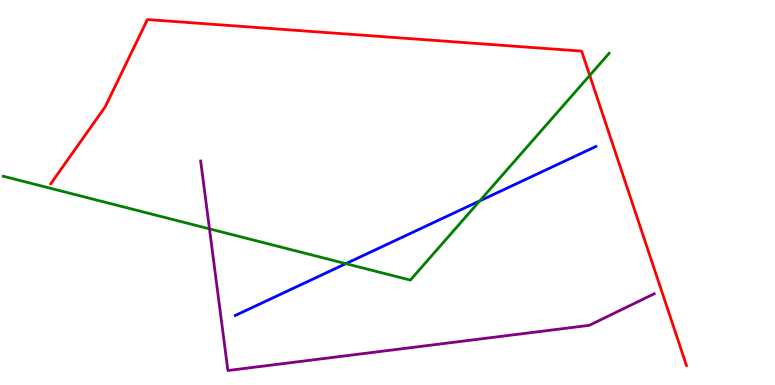[{'lines': ['blue', 'red'], 'intersections': []}, {'lines': ['green', 'red'], 'intersections': [{'x': 7.61, 'y': 8.04}]}, {'lines': ['purple', 'red'], 'intersections': []}, {'lines': ['blue', 'green'], 'intersections': [{'x': 4.46, 'y': 3.15}, {'x': 6.19, 'y': 4.78}]}, {'lines': ['blue', 'purple'], 'intersections': []}, {'lines': ['green', 'purple'], 'intersections': [{'x': 2.7, 'y': 4.06}]}]